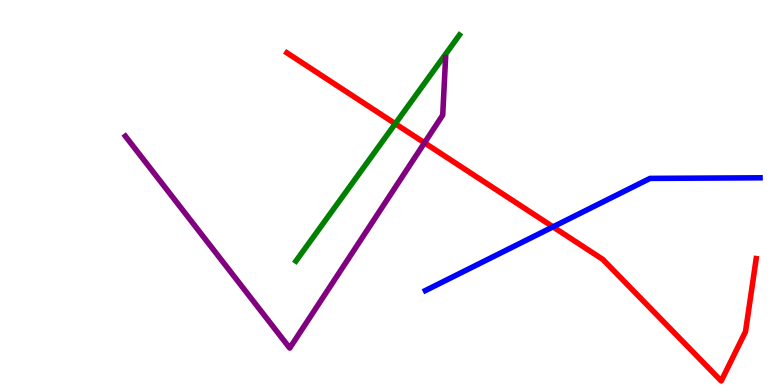[{'lines': ['blue', 'red'], 'intersections': [{'x': 7.14, 'y': 4.11}]}, {'lines': ['green', 'red'], 'intersections': [{'x': 5.1, 'y': 6.79}]}, {'lines': ['purple', 'red'], 'intersections': [{'x': 5.48, 'y': 6.29}]}, {'lines': ['blue', 'green'], 'intersections': []}, {'lines': ['blue', 'purple'], 'intersections': []}, {'lines': ['green', 'purple'], 'intersections': []}]